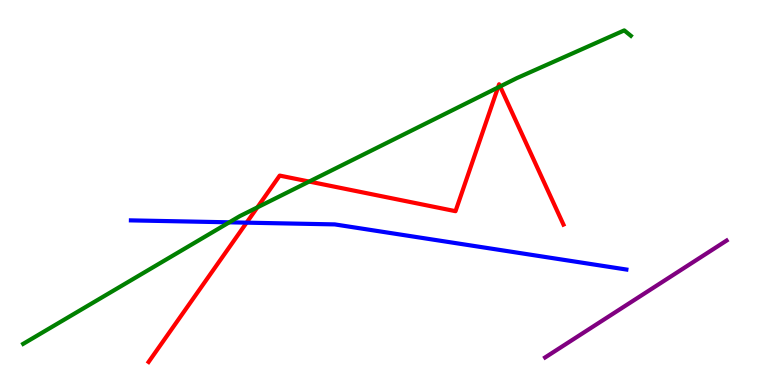[{'lines': ['blue', 'red'], 'intersections': [{'x': 3.18, 'y': 4.22}]}, {'lines': ['green', 'red'], 'intersections': [{'x': 3.32, 'y': 4.61}, {'x': 3.99, 'y': 5.28}, {'x': 6.43, 'y': 7.73}, {'x': 6.45, 'y': 7.75}]}, {'lines': ['purple', 'red'], 'intersections': []}, {'lines': ['blue', 'green'], 'intersections': [{'x': 2.96, 'y': 4.23}]}, {'lines': ['blue', 'purple'], 'intersections': []}, {'lines': ['green', 'purple'], 'intersections': []}]